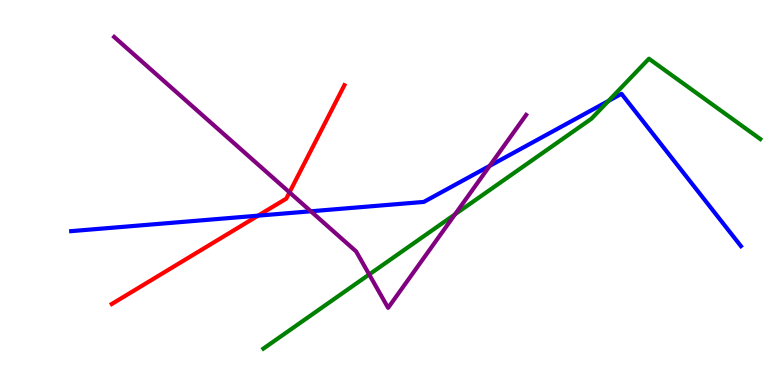[{'lines': ['blue', 'red'], 'intersections': [{'x': 3.33, 'y': 4.4}]}, {'lines': ['green', 'red'], 'intersections': []}, {'lines': ['purple', 'red'], 'intersections': [{'x': 3.74, 'y': 5.0}]}, {'lines': ['blue', 'green'], 'intersections': [{'x': 7.85, 'y': 7.38}]}, {'lines': ['blue', 'purple'], 'intersections': [{'x': 4.01, 'y': 4.51}, {'x': 6.32, 'y': 5.69}]}, {'lines': ['green', 'purple'], 'intersections': [{'x': 4.76, 'y': 2.87}, {'x': 5.87, 'y': 4.43}]}]